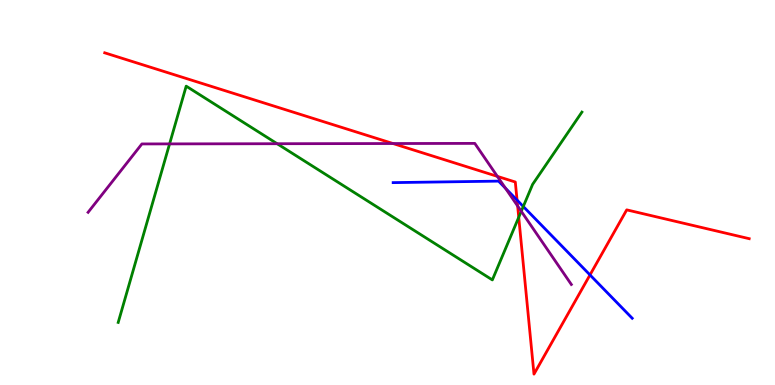[{'lines': ['blue', 'red'], 'intersections': [{'x': 6.67, 'y': 4.8}, {'x': 7.61, 'y': 2.86}]}, {'lines': ['green', 'red'], 'intersections': [{'x': 6.69, 'y': 4.36}]}, {'lines': ['purple', 'red'], 'intersections': [{'x': 5.07, 'y': 6.27}, {'x': 6.42, 'y': 5.42}, {'x': 6.68, 'y': 4.65}]}, {'lines': ['blue', 'green'], 'intersections': [{'x': 6.75, 'y': 4.64}]}, {'lines': ['blue', 'purple'], 'intersections': [{'x': 6.52, 'y': 5.11}]}, {'lines': ['green', 'purple'], 'intersections': [{'x': 2.19, 'y': 6.26}, {'x': 3.58, 'y': 6.27}, {'x': 6.73, 'y': 4.51}]}]